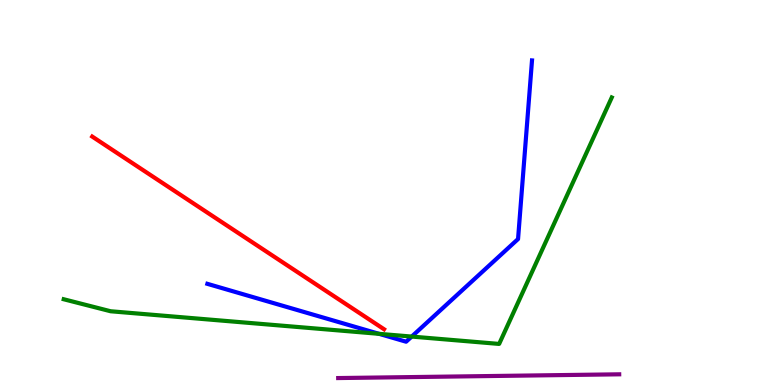[{'lines': ['blue', 'red'], 'intersections': []}, {'lines': ['green', 'red'], 'intersections': []}, {'lines': ['purple', 'red'], 'intersections': []}, {'lines': ['blue', 'green'], 'intersections': [{'x': 4.89, 'y': 1.33}, {'x': 5.31, 'y': 1.26}]}, {'lines': ['blue', 'purple'], 'intersections': []}, {'lines': ['green', 'purple'], 'intersections': []}]